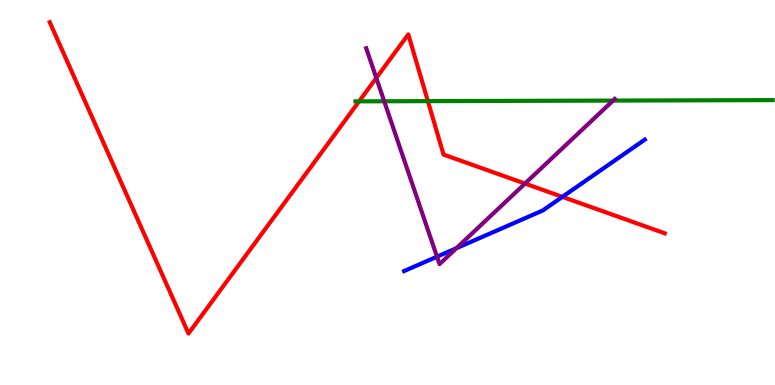[{'lines': ['blue', 'red'], 'intersections': [{'x': 7.26, 'y': 4.89}]}, {'lines': ['green', 'red'], 'intersections': [{'x': 4.63, 'y': 7.37}, {'x': 5.52, 'y': 7.37}]}, {'lines': ['purple', 'red'], 'intersections': [{'x': 4.86, 'y': 7.98}, {'x': 6.77, 'y': 5.23}]}, {'lines': ['blue', 'green'], 'intersections': []}, {'lines': ['blue', 'purple'], 'intersections': [{'x': 5.64, 'y': 3.33}, {'x': 5.89, 'y': 3.55}]}, {'lines': ['green', 'purple'], 'intersections': [{'x': 4.96, 'y': 7.37}, {'x': 7.91, 'y': 7.39}]}]